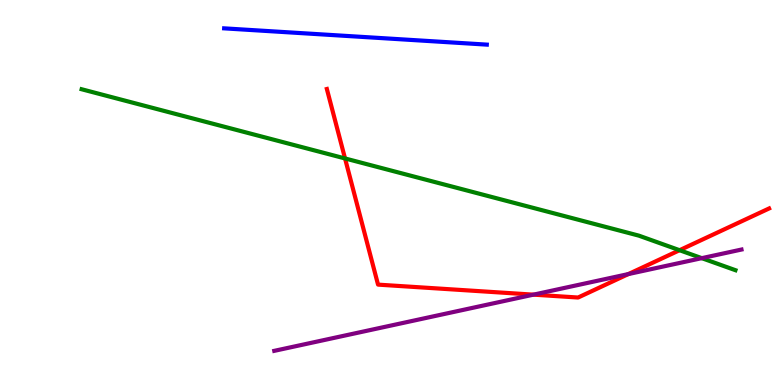[{'lines': ['blue', 'red'], 'intersections': []}, {'lines': ['green', 'red'], 'intersections': [{'x': 4.45, 'y': 5.88}, {'x': 8.77, 'y': 3.5}]}, {'lines': ['purple', 'red'], 'intersections': [{'x': 6.88, 'y': 2.35}, {'x': 8.11, 'y': 2.88}]}, {'lines': ['blue', 'green'], 'intersections': []}, {'lines': ['blue', 'purple'], 'intersections': []}, {'lines': ['green', 'purple'], 'intersections': [{'x': 9.06, 'y': 3.29}]}]